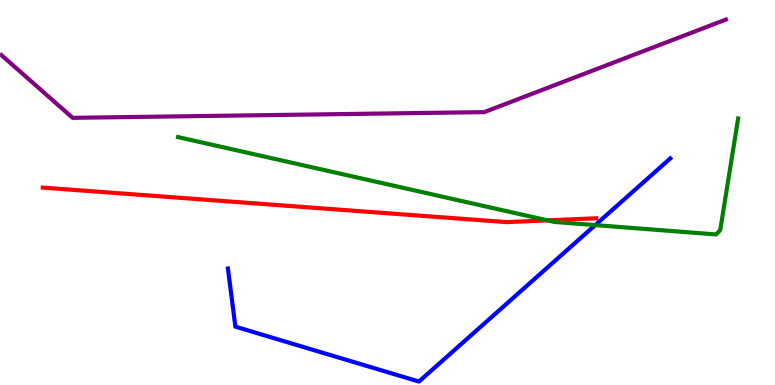[{'lines': ['blue', 'red'], 'intersections': []}, {'lines': ['green', 'red'], 'intersections': [{'x': 7.06, 'y': 4.28}]}, {'lines': ['purple', 'red'], 'intersections': []}, {'lines': ['blue', 'green'], 'intersections': [{'x': 7.68, 'y': 4.15}]}, {'lines': ['blue', 'purple'], 'intersections': []}, {'lines': ['green', 'purple'], 'intersections': []}]